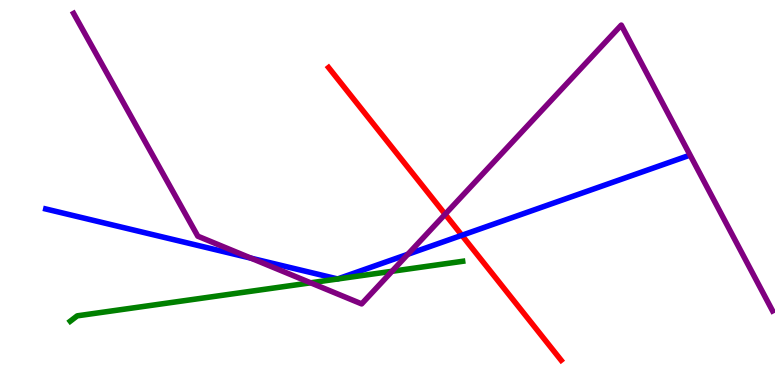[{'lines': ['blue', 'red'], 'intersections': [{'x': 5.96, 'y': 3.89}]}, {'lines': ['green', 'red'], 'intersections': []}, {'lines': ['purple', 'red'], 'intersections': [{'x': 5.74, 'y': 4.44}]}, {'lines': ['blue', 'green'], 'intersections': []}, {'lines': ['blue', 'purple'], 'intersections': [{'x': 3.24, 'y': 3.29}, {'x': 5.26, 'y': 3.4}]}, {'lines': ['green', 'purple'], 'intersections': [{'x': 4.01, 'y': 2.65}, {'x': 5.06, 'y': 2.95}]}]